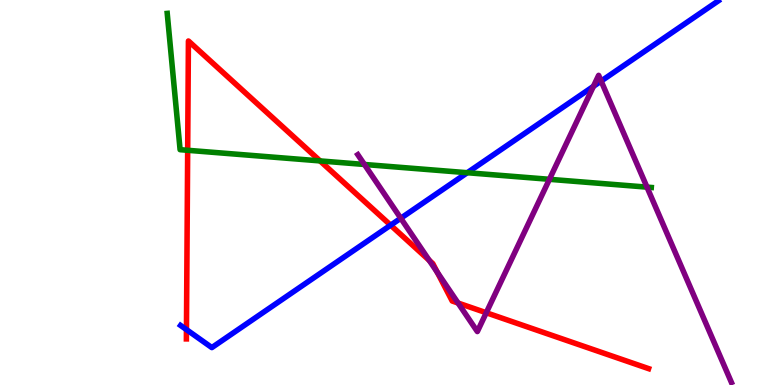[{'lines': ['blue', 'red'], 'intersections': [{'x': 2.41, 'y': 1.44}, {'x': 5.04, 'y': 4.15}]}, {'lines': ['green', 'red'], 'intersections': [{'x': 2.42, 'y': 6.1}, {'x': 4.13, 'y': 5.82}]}, {'lines': ['purple', 'red'], 'intersections': [{'x': 5.54, 'y': 3.24}, {'x': 5.64, 'y': 2.93}, {'x': 5.91, 'y': 2.13}, {'x': 6.27, 'y': 1.88}]}, {'lines': ['blue', 'green'], 'intersections': [{'x': 6.03, 'y': 5.51}]}, {'lines': ['blue', 'purple'], 'intersections': [{'x': 5.17, 'y': 4.33}, {'x': 7.66, 'y': 7.76}, {'x': 7.76, 'y': 7.89}]}, {'lines': ['green', 'purple'], 'intersections': [{'x': 4.7, 'y': 5.73}, {'x': 7.09, 'y': 5.34}, {'x': 8.35, 'y': 5.14}]}]